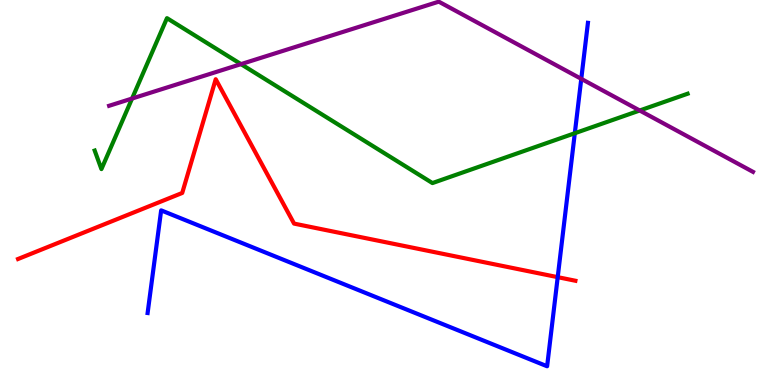[{'lines': ['blue', 'red'], 'intersections': [{'x': 7.2, 'y': 2.8}]}, {'lines': ['green', 'red'], 'intersections': []}, {'lines': ['purple', 'red'], 'intersections': []}, {'lines': ['blue', 'green'], 'intersections': [{'x': 7.42, 'y': 6.54}]}, {'lines': ['blue', 'purple'], 'intersections': [{'x': 7.5, 'y': 7.95}]}, {'lines': ['green', 'purple'], 'intersections': [{'x': 1.7, 'y': 7.44}, {'x': 3.11, 'y': 8.33}, {'x': 8.25, 'y': 7.13}]}]